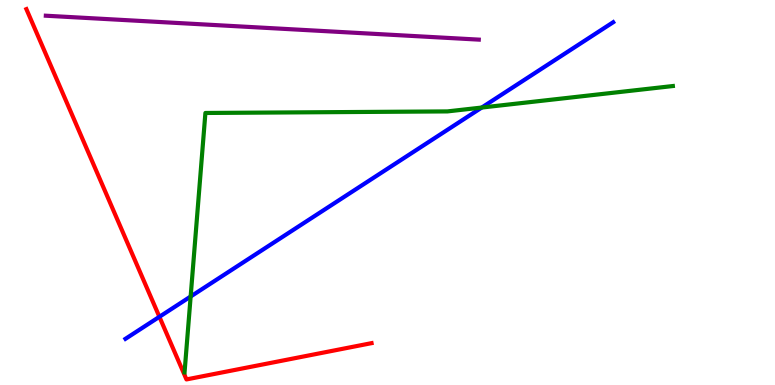[{'lines': ['blue', 'red'], 'intersections': [{'x': 2.06, 'y': 1.77}]}, {'lines': ['green', 'red'], 'intersections': []}, {'lines': ['purple', 'red'], 'intersections': []}, {'lines': ['blue', 'green'], 'intersections': [{'x': 2.46, 'y': 2.3}, {'x': 6.22, 'y': 7.21}]}, {'lines': ['blue', 'purple'], 'intersections': []}, {'lines': ['green', 'purple'], 'intersections': []}]